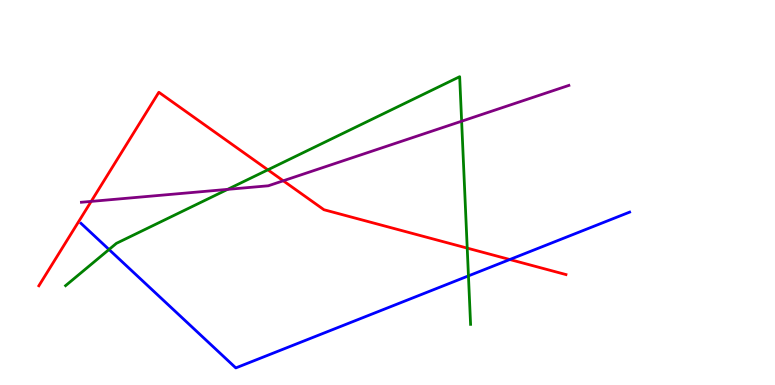[{'lines': ['blue', 'red'], 'intersections': [{'x': 6.58, 'y': 3.26}]}, {'lines': ['green', 'red'], 'intersections': [{'x': 3.46, 'y': 5.59}, {'x': 6.03, 'y': 3.56}]}, {'lines': ['purple', 'red'], 'intersections': [{'x': 1.18, 'y': 4.77}, {'x': 3.66, 'y': 5.3}]}, {'lines': ['blue', 'green'], 'intersections': [{'x': 1.41, 'y': 3.52}, {'x': 6.04, 'y': 2.83}]}, {'lines': ['blue', 'purple'], 'intersections': []}, {'lines': ['green', 'purple'], 'intersections': [{'x': 2.94, 'y': 5.08}, {'x': 5.96, 'y': 6.85}]}]